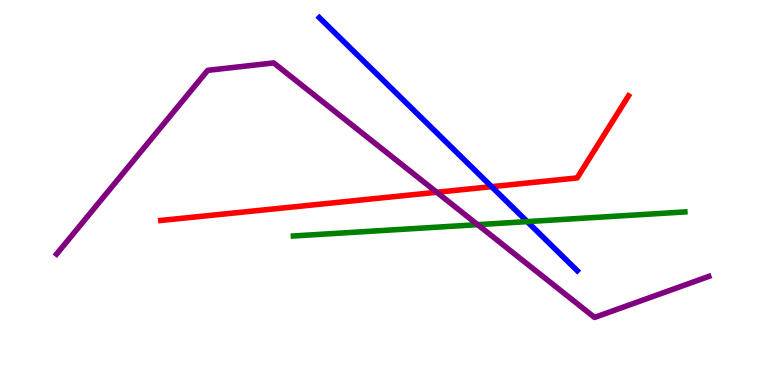[{'lines': ['blue', 'red'], 'intersections': [{'x': 6.34, 'y': 5.15}]}, {'lines': ['green', 'red'], 'intersections': []}, {'lines': ['purple', 'red'], 'intersections': [{'x': 5.64, 'y': 5.01}]}, {'lines': ['blue', 'green'], 'intersections': [{'x': 6.8, 'y': 4.24}]}, {'lines': ['blue', 'purple'], 'intersections': []}, {'lines': ['green', 'purple'], 'intersections': [{'x': 6.16, 'y': 4.16}]}]